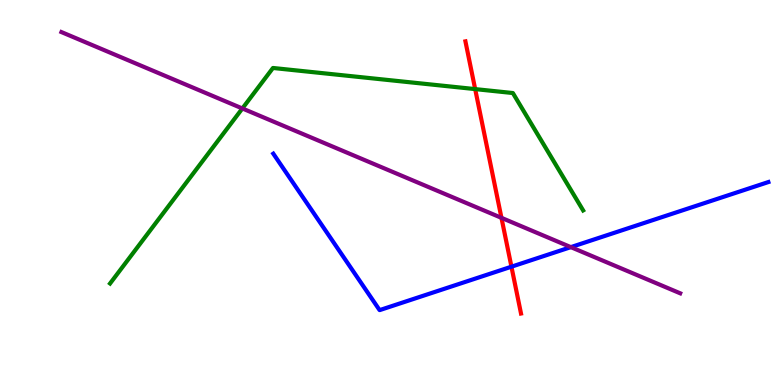[{'lines': ['blue', 'red'], 'intersections': [{'x': 6.6, 'y': 3.07}]}, {'lines': ['green', 'red'], 'intersections': [{'x': 6.13, 'y': 7.69}]}, {'lines': ['purple', 'red'], 'intersections': [{'x': 6.47, 'y': 4.34}]}, {'lines': ['blue', 'green'], 'intersections': []}, {'lines': ['blue', 'purple'], 'intersections': [{'x': 7.37, 'y': 3.58}]}, {'lines': ['green', 'purple'], 'intersections': [{'x': 3.13, 'y': 7.18}]}]